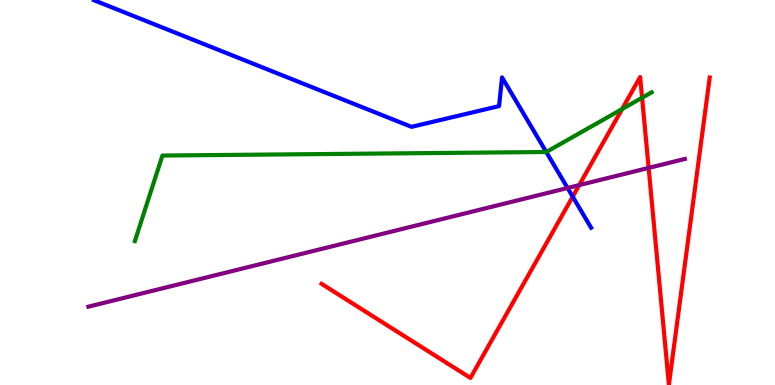[{'lines': ['blue', 'red'], 'intersections': [{'x': 7.39, 'y': 4.89}]}, {'lines': ['green', 'red'], 'intersections': [{'x': 8.03, 'y': 7.17}, {'x': 8.28, 'y': 7.46}]}, {'lines': ['purple', 'red'], 'intersections': [{'x': 7.47, 'y': 5.19}, {'x': 8.37, 'y': 5.64}]}, {'lines': ['blue', 'green'], 'intersections': [{'x': 7.05, 'y': 6.05}]}, {'lines': ['blue', 'purple'], 'intersections': [{'x': 7.32, 'y': 5.12}]}, {'lines': ['green', 'purple'], 'intersections': []}]